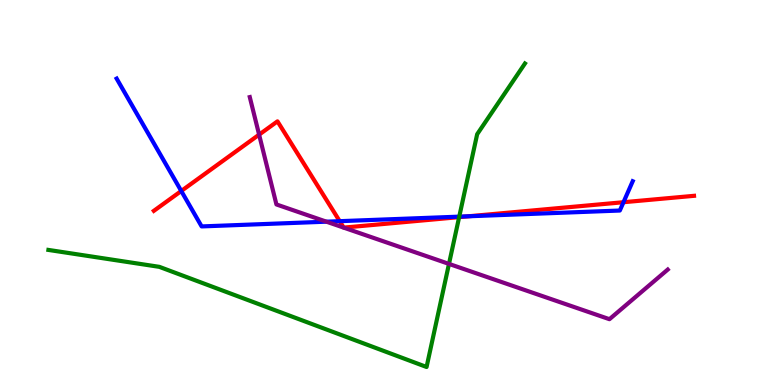[{'lines': ['blue', 'red'], 'intersections': [{'x': 2.34, 'y': 5.04}, {'x': 4.38, 'y': 4.26}, {'x': 6.04, 'y': 4.38}, {'x': 8.04, 'y': 4.75}]}, {'lines': ['green', 'red'], 'intersections': [{'x': 5.92, 'y': 4.36}]}, {'lines': ['purple', 'red'], 'intersections': [{'x': 3.34, 'y': 6.5}]}, {'lines': ['blue', 'green'], 'intersections': [{'x': 5.93, 'y': 4.37}]}, {'lines': ['blue', 'purple'], 'intersections': [{'x': 4.21, 'y': 4.24}]}, {'lines': ['green', 'purple'], 'intersections': [{'x': 5.79, 'y': 3.15}]}]